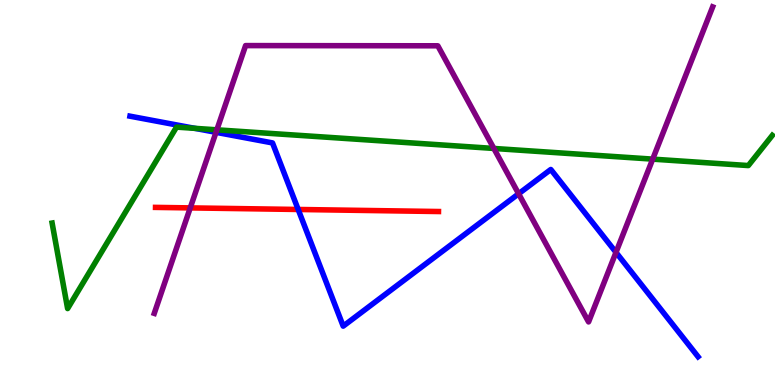[{'lines': ['blue', 'red'], 'intersections': [{'x': 3.85, 'y': 4.56}]}, {'lines': ['green', 'red'], 'intersections': []}, {'lines': ['purple', 'red'], 'intersections': [{'x': 2.45, 'y': 4.6}]}, {'lines': ['blue', 'green'], 'intersections': [{'x': 2.51, 'y': 6.67}]}, {'lines': ['blue', 'purple'], 'intersections': [{'x': 2.79, 'y': 6.56}, {'x': 6.69, 'y': 4.97}, {'x': 7.95, 'y': 3.45}]}, {'lines': ['green', 'purple'], 'intersections': [{'x': 2.8, 'y': 6.63}, {'x': 6.37, 'y': 6.14}, {'x': 8.42, 'y': 5.87}]}]